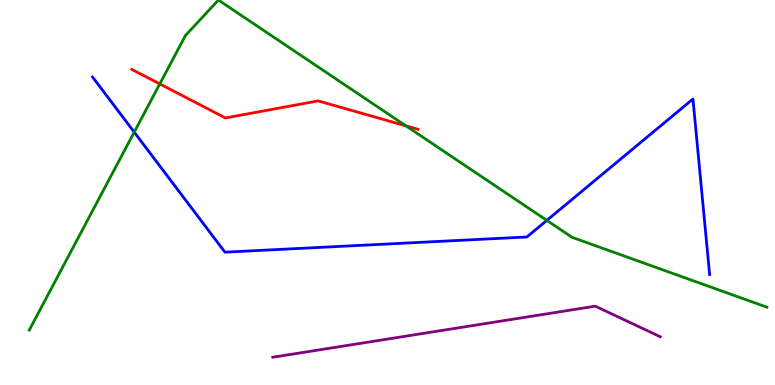[{'lines': ['blue', 'red'], 'intersections': []}, {'lines': ['green', 'red'], 'intersections': [{'x': 2.06, 'y': 7.82}, {'x': 5.24, 'y': 6.73}]}, {'lines': ['purple', 'red'], 'intersections': []}, {'lines': ['blue', 'green'], 'intersections': [{'x': 1.73, 'y': 6.57}, {'x': 7.06, 'y': 4.28}]}, {'lines': ['blue', 'purple'], 'intersections': []}, {'lines': ['green', 'purple'], 'intersections': []}]